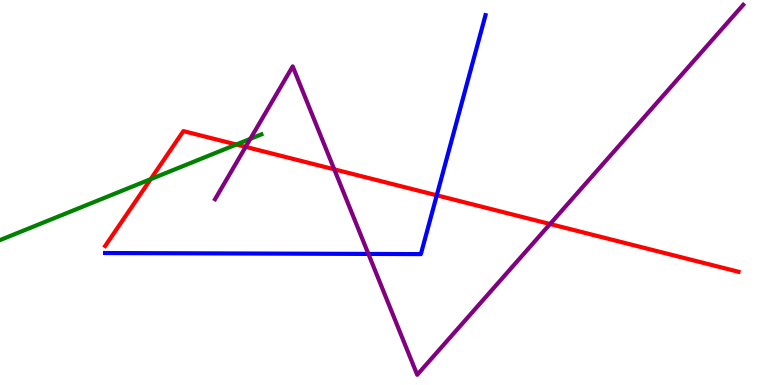[{'lines': ['blue', 'red'], 'intersections': [{'x': 5.64, 'y': 4.93}]}, {'lines': ['green', 'red'], 'intersections': [{'x': 1.94, 'y': 5.35}, {'x': 3.05, 'y': 6.25}]}, {'lines': ['purple', 'red'], 'intersections': [{'x': 3.17, 'y': 6.19}, {'x': 4.31, 'y': 5.6}, {'x': 7.1, 'y': 4.18}]}, {'lines': ['blue', 'green'], 'intersections': []}, {'lines': ['blue', 'purple'], 'intersections': [{'x': 4.75, 'y': 3.4}]}, {'lines': ['green', 'purple'], 'intersections': [{'x': 3.23, 'y': 6.39}]}]